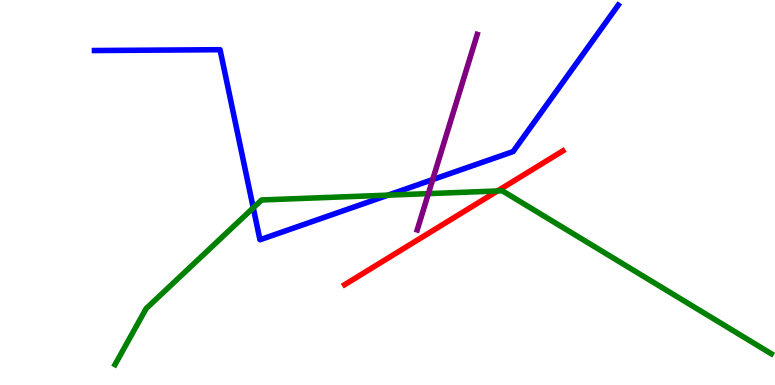[{'lines': ['blue', 'red'], 'intersections': []}, {'lines': ['green', 'red'], 'intersections': [{'x': 6.42, 'y': 5.04}]}, {'lines': ['purple', 'red'], 'intersections': []}, {'lines': ['blue', 'green'], 'intersections': [{'x': 3.27, 'y': 4.6}, {'x': 5.01, 'y': 4.93}]}, {'lines': ['blue', 'purple'], 'intersections': [{'x': 5.58, 'y': 5.33}]}, {'lines': ['green', 'purple'], 'intersections': [{'x': 5.53, 'y': 4.97}]}]